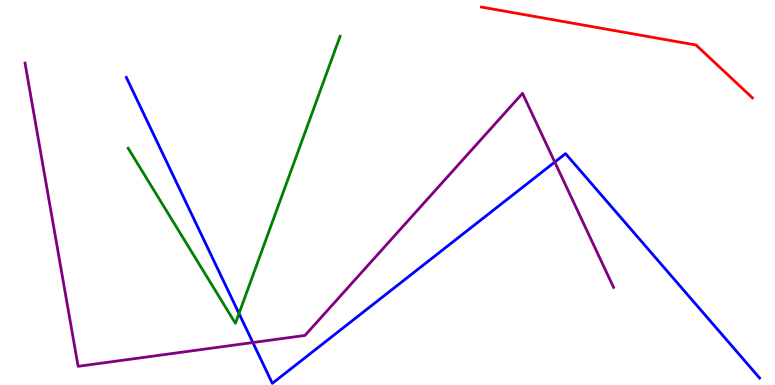[{'lines': ['blue', 'red'], 'intersections': []}, {'lines': ['green', 'red'], 'intersections': []}, {'lines': ['purple', 'red'], 'intersections': []}, {'lines': ['blue', 'green'], 'intersections': [{'x': 3.08, 'y': 1.86}]}, {'lines': ['blue', 'purple'], 'intersections': [{'x': 3.26, 'y': 1.1}, {'x': 7.16, 'y': 5.79}]}, {'lines': ['green', 'purple'], 'intersections': []}]